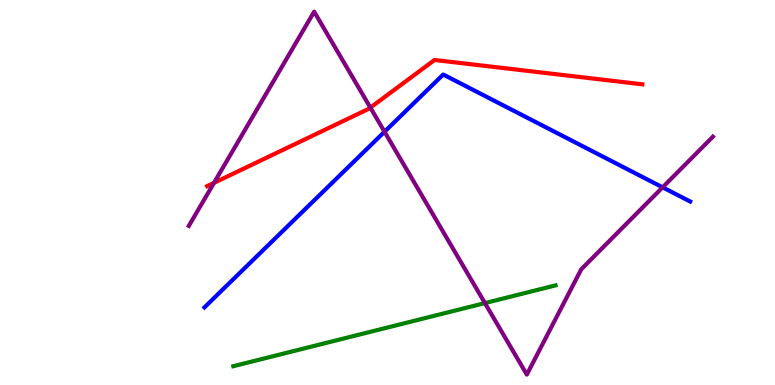[{'lines': ['blue', 'red'], 'intersections': []}, {'lines': ['green', 'red'], 'intersections': []}, {'lines': ['purple', 'red'], 'intersections': [{'x': 2.76, 'y': 5.25}, {'x': 4.78, 'y': 7.21}]}, {'lines': ['blue', 'green'], 'intersections': []}, {'lines': ['blue', 'purple'], 'intersections': [{'x': 4.96, 'y': 6.58}, {'x': 8.55, 'y': 5.13}]}, {'lines': ['green', 'purple'], 'intersections': [{'x': 6.26, 'y': 2.13}]}]